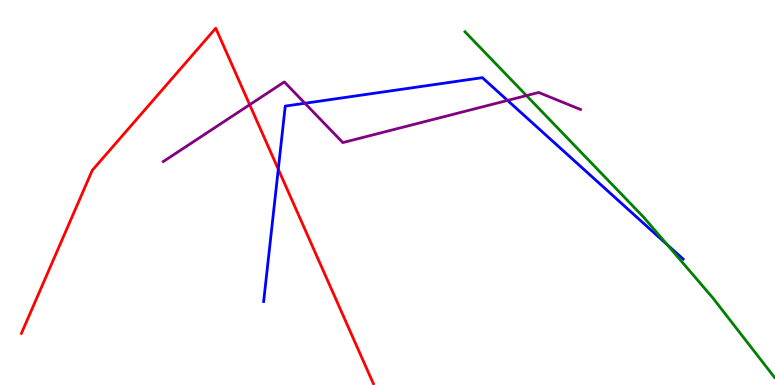[{'lines': ['blue', 'red'], 'intersections': [{'x': 3.59, 'y': 5.6}]}, {'lines': ['green', 'red'], 'intersections': []}, {'lines': ['purple', 'red'], 'intersections': [{'x': 3.22, 'y': 7.28}]}, {'lines': ['blue', 'green'], 'intersections': [{'x': 8.61, 'y': 3.65}]}, {'lines': ['blue', 'purple'], 'intersections': [{'x': 3.93, 'y': 7.32}, {'x': 6.55, 'y': 7.39}]}, {'lines': ['green', 'purple'], 'intersections': [{'x': 6.79, 'y': 7.52}]}]